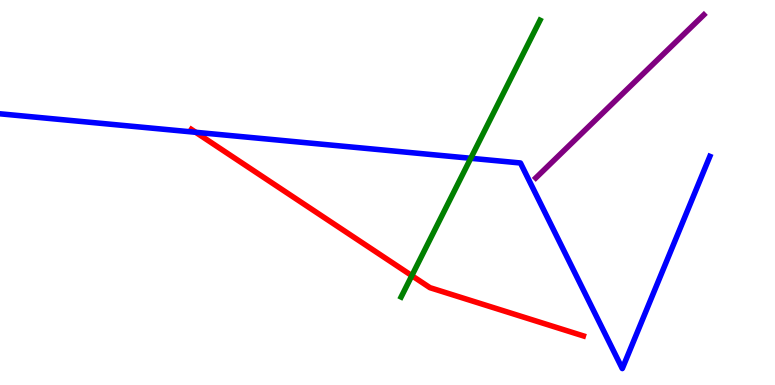[{'lines': ['blue', 'red'], 'intersections': [{'x': 2.53, 'y': 6.56}]}, {'lines': ['green', 'red'], 'intersections': [{'x': 5.31, 'y': 2.84}]}, {'lines': ['purple', 'red'], 'intersections': []}, {'lines': ['blue', 'green'], 'intersections': [{'x': 6.07, 'y': 5.89}]}, {'lines': ['blue', 'purple'], 'intersections': []}, {'lines': ['green', 'purple'], 'intersections': []}]